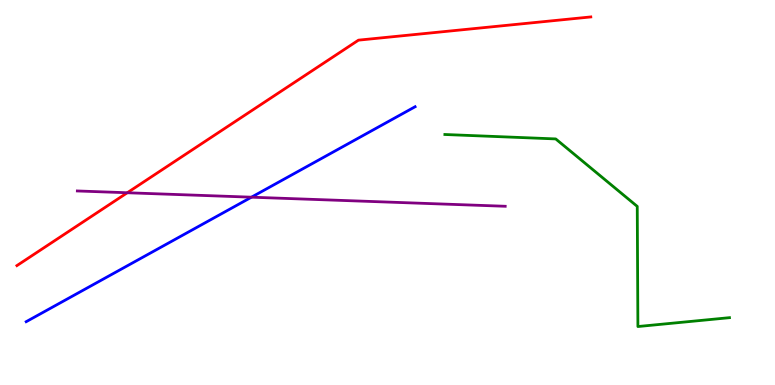[{'lines': ['blue', 'red'], 'intersections': []}, {'lines': ['green', 'red'], 'intersections': []}, {'lines': ['purple', 'red'], 'intersections': [{'x': 1.64, 'y': 4.99}]}, {'lines': ['blue', 'green'], 'intersections': []}, {'lines': ['blue', 'purple'], 'intersections': [{'x': 3.24, 'y': 4.88}]}, {'lines': ['green', 'purple'], 'intersections': []}]